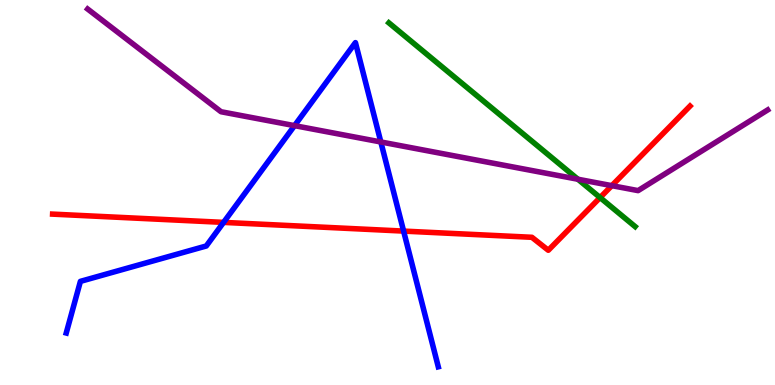[{'lines': ['blue', 'red'], 'intersections': [{'x': 2.88, 'y': 4.22}, {'x': 5.21, 'y': 4.0}]}, {'lines': ['green', 'red'], 'intersections': [{'x': 7.74, 'y': 4.87}]}, {'lines': ['purple', 'red'], 'intersections': [{'x': 7.89, 'y': 5.18}]}, {'lines': ['blue', 'green'], 'intersections': []}, {'lines': ['blue', 'purple'], 'intersections': [{'x': 3.8, 'y': 6.74}, {'x': 4.91, 'y': 6.31}]}, {'lines': ['green', 'purple'], 'intersections': [{'x': 7.46, 'y': 5.34}]}]